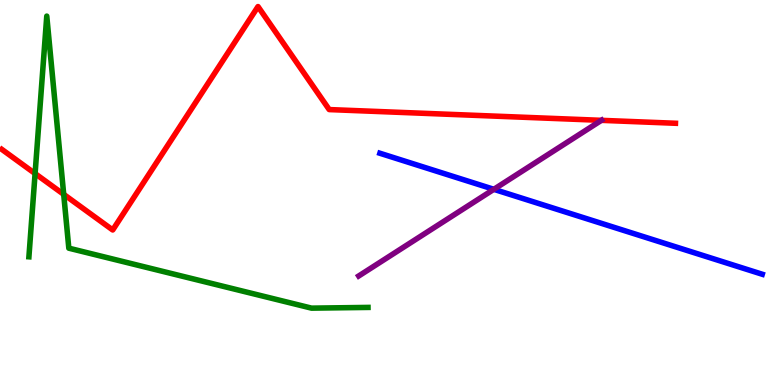[{'lines': ['blue', 'red'], 'intersections': []}, {'lines': ['green', 'red'], 'intersections': [{'x': 0.453, 'y': 5.49}, {'x': 0.822, 'y': 4.95}]}, {'lines': ['purple', 'red'], 'intersections': [{'x': 7.76, 'y': 6.87}]}, {'lines': ['blue', 'green'], 'intersections': []}, {'lines': ['blue', 'purple'], 'intersections': [{'x': 6.37, 'y': 5.08}]}, {'lines': ['green', 'purple'], 'intersections': []}]